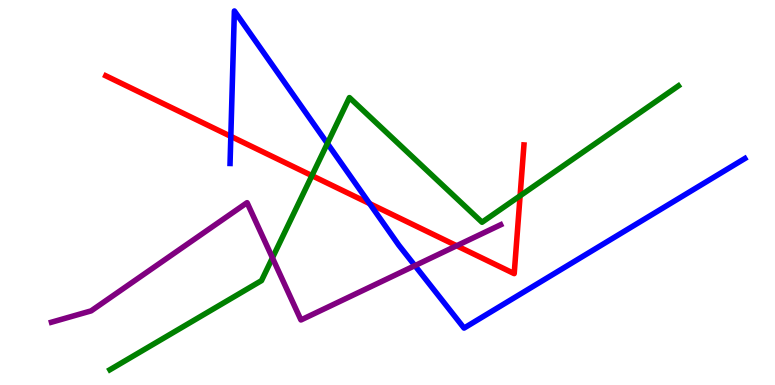[{'lines': ['blue', 'red'], 'intersections': [{'x': 2.98, 'y': 6.46}, {'x': 4.77, 'y': 4.71}]}, {'lines': ['green', 'red'], 'intersections': [{'x': 4.02, 'y': 5.44}, {'x': 6.71, 'y': 4.91}]}, {'lines': ['purple', 'red'], 'intersections': [{'x': 5.89, 'y': 3.62}]}, {'lines': ['blue', 'green'], 'intersections': [{'x': 4.22, 'y': 6.27}]}, {'lines': ['blue', 'purple'], 'intersections': [{'x': 5.35, 'y': 3.1}]}, {'lines': ['green', 'purple'], 'intersections': [{'x': 3.52, 'y': 3.3}]}]